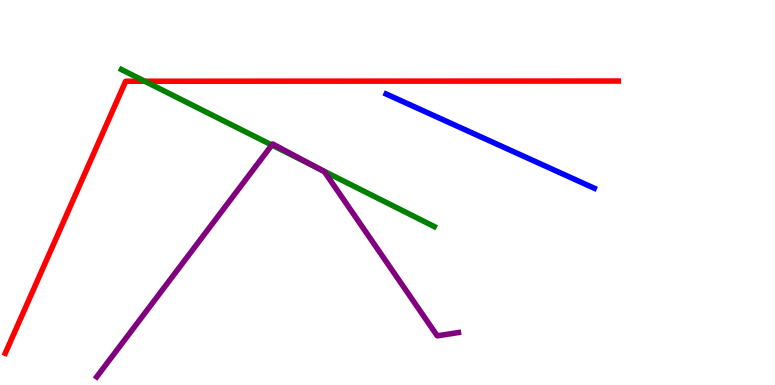[{'lines': ['blue', 'red'], 'intersections': []}, {'lines': ['green', 'red'], 'intersections': [{'x': 1.87, 'y': 7.89}]}, {'lines': ['purple', 'red'], 'intersections': []}, {'lines': ['blue', 'green'], 'intersections': []}, {'lines': ['blue', 'purple'], 'intersections': []}, {'lines': ['green', 'purple'], 'intersections': [{'x': 3.51, 'y': 6.23}, {'x': 4.1, 'y': 5.63}]}]